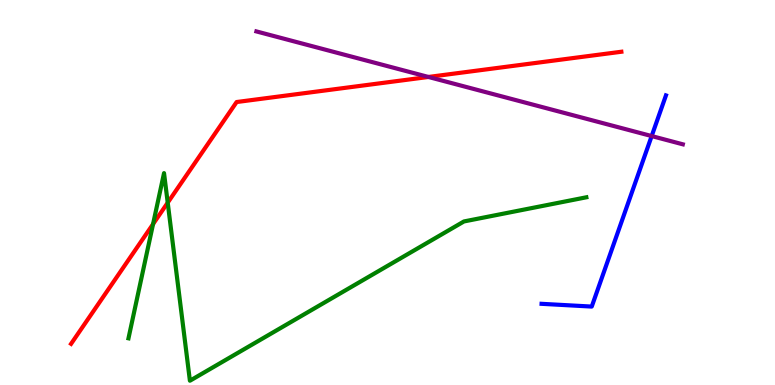[{'lines': ['blue', 'red'], 'intersections': []}, {'lines': ['green', 'red'], 'intersections': [{'x': 1.98, 'y': 4.18}, {'x': 2.16, 'y': 4.74}]}, {'lines': ['purple', 'red'], 'intersections': [{'x': 5.53, 'y': 8.0}]}, {'lines': ['blue', 'green'], 'intersections': []}, {'lines': ['blue', 'purple'], 'intersections': [{'x': 8.41, 'y': 6.47}]}, {'lines': ['green', 'purple'], 'intersections': []}]